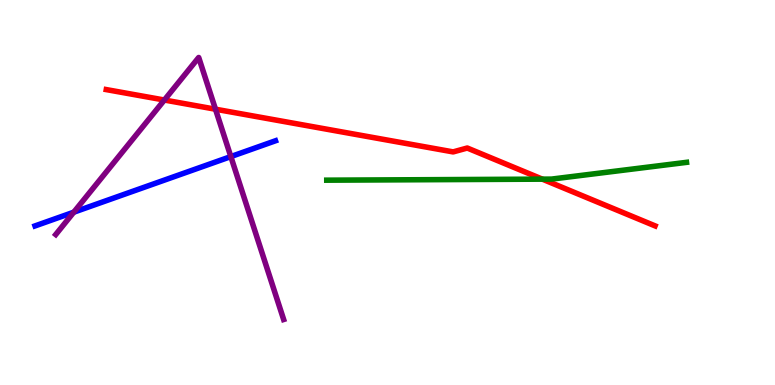[{'lines': ['blue', 'red'], 'intersections': []}, {'lines': ['green', 'red'], 'intersections': [{'x': 7.0, 'y': 5.35}]}, {'lines': ['purple', 'red'], 'intersections': [{'x': 2.12, 'y': 7.4}, {'x': 2.78, 'y': 7.16}]}, {'lines': ['blue', 'green'], 'intersections': []}, {'lines': ['blue', 'purple'], 'intersections': [{'x': 0.952, 'y': 4.49}, {'x': 2.98, 'y': 5.93}]}, {'lines': ['green', 'purple'], 'intersections': []}]